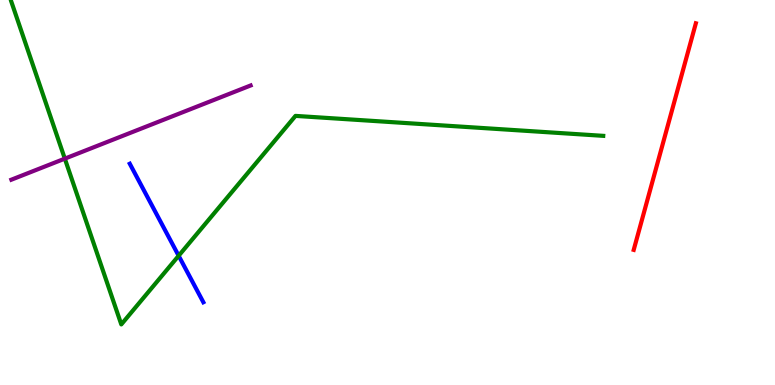[{'lines': ['blue', 'red'], 'intersections': []}, {'lines': ['green', 'red'], 'intersections': []}, {'lines': ['purple', 'red'], 'intersections': []}, {'lines': ['blue', 'green'], 'intersections': [{'x': 2.31, 'y': 3.36}]}, {'lines': ['blue', 'purple'], 'intersections': []}, {'lines': ['green', 'purple'], 'intersections': [{'x': 0.836, 'y': 5.88}]}]